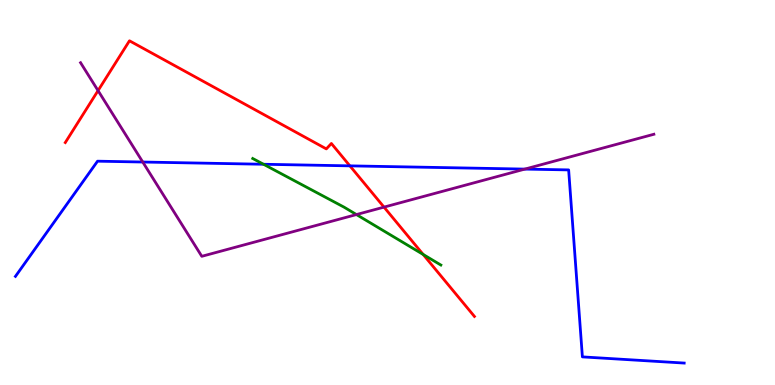[{'lines': ['blue', 'red'], 'intersections': [{'x': 4.51, 'y': 5.69}]}, {'lines': ['green', 'red'], 'intersections': [{'x': 5.46, 'y': 3.39}]}, {'lines': ['purple', 'red'], 'intersections': [{'x': 1.27, 'y': 7.65}, {'x': 4.96, 'y': 4.62}]}, {'lines': ['blue', 'green'], 'intersections': [{'x': 3.4, 'y': 5.73}]}, {'lines': ['blue', 'purple'], 'intersections': [{'x': 1.84, 'y': 5.79}, {'x': 6.77, 'y': 5.61}]}, {'lines': ['green', 'purple'], 'intersections': [{'x': 4.6, 'y': 4.43}]}]